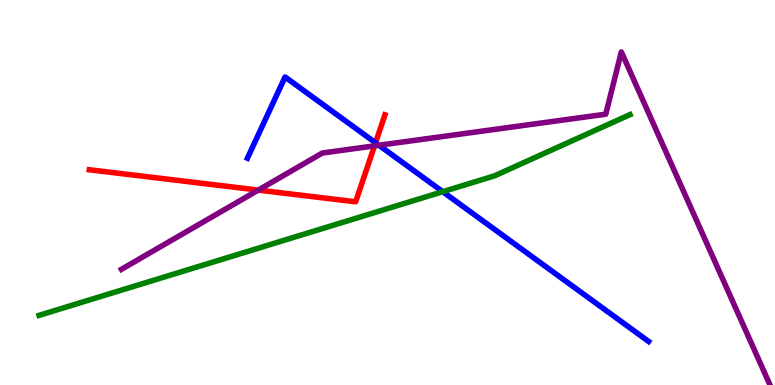[{'lines': ['blue', 'red'], 'intersections': [{'x': 4.85, 'y': 6.29}]}, {'lines': ['green', 'red'], 'intersections': []}, {'lines': ['purple', 'red'], 'intersections': [{'x': 3.33, 'y': 5.06}, {'x': 4.83, 'y': 6.21}]}, {'lines': ['blue', 'green'], 'intersections': [{'x': 5.71, 'y': 5.02}]}, {'lines': ['blue', 'purple'], 'intersections': [{'x': 4.89, 'y': 6.23}]}, {'lines': ['green', 'purple'], 'intersections': []}]